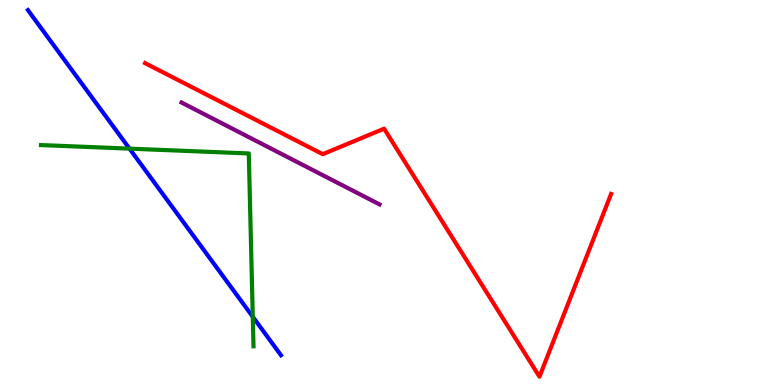[{'lines': ['blue', 'red'], 'intersections': []}, {'lines': ['green', 'red'], 'intersections': []}, {'lines': ['purple', 'red'], 'intersections': []}, {'lines': ['blue', 'green'], 'intersections': [{'x': 1.67, 'y': 6.14}, {'x': 3.26, 'y': 1.77}]}, {'lines': ['blue', 'purple'], 'intersections': []}, {'lines': ['green', 'purple'], 'intersections': []}]